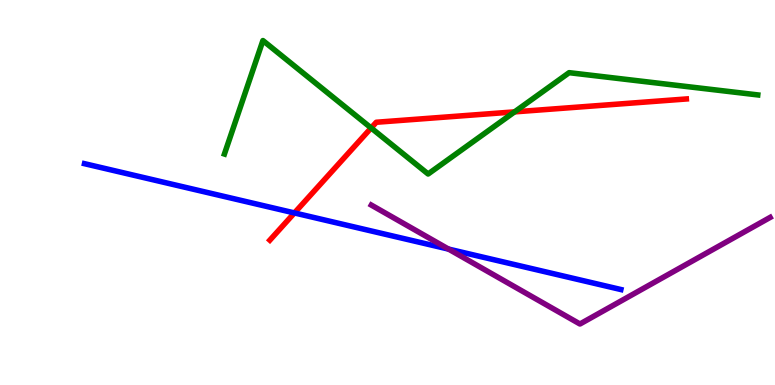[{'lines': ['blue', 'red'], 'intersections': [{'x': 3.8, 'y': 4.47}]}, {'lines': ['green', 'red'], 'intersections': [{'x': 4.79, 'y': 6.68}, {'x': 6.64, 'y': 7.09}]}, {'lines': ['purple', 'red'], 'intersections': []}, {'lines': ['blue', 'green'], 'intersections': []}, {'lines': ['blue', 'purple'], 'intersections': [{'x': 5.79, 'y': 3.53}]}, {'lines': ['green', 'purple'], 'intersections': []}]